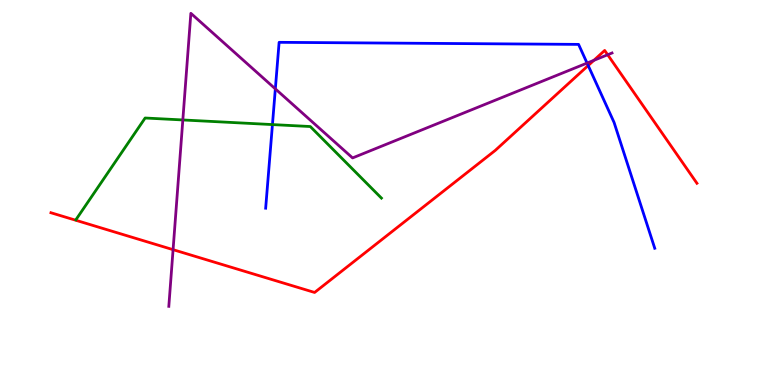[{'lines': ['blue', 'red'], 'intersections': [{'x': 7.59, 'y': 8.3}]}, {'lines': ['green', 'red'], 'intersections': []}, {'lines': ['purple', 'red'], 'intersections': [{'x': 2.23, 'y': 3.52}, {'x': 7.66, 'y': 8.43}, {'x': 7.84, 'y': 8.58}]}, {'lines': ['blue', 'green'], 'intersections': [{'x': 3.52, 'y': 6.76}]}, {'lines': ['blue', 'purple'], 'intersections': [{'x': 3.55, 'y': 7.69}, {'x': 7.58, 'y': 8.36}]}, {'lines': ['green', 'purple'], 'intersections': [{'x': 2.36, 'y': 6.88}]}]